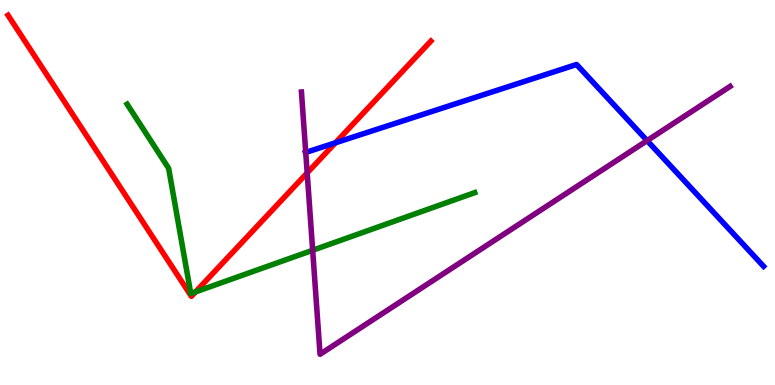[{'lines': ['blue', 'red'], 'intersections': [{'x': 4.33, 'y': 6.29}]}, {'lines': ['green', 'red'], 'intersections': [{'x': 2.52, 'y': 2.42}]}, {'lines': ['purple', 'red'], 'intersections': [{'x': 3.96, 'y': 5.51}]}, {'lines': ['blue', 'green'], 'intersections': []}, {'lines': ['blue', 'purple'], 'intersections': [{'x': 3.94, 'y': 6.04}, {'x': 8.35, 'y': 6.35}]}, {'lines': ['green', 'purple'], 'intersections': [{'x': 4.03, 'y': 3.5}]}]